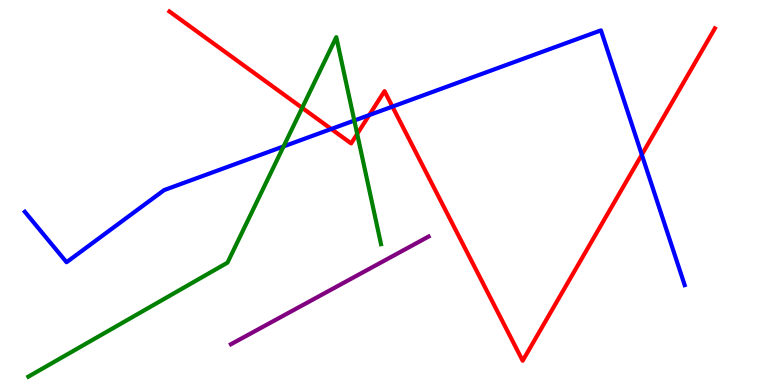[{'lines': ['blue', 'red'], 'intersections': [{'x': 4.27, 'y': 6.65}, {'x': 4.76, 'y': 7.01}, {'x': 5.06, 'y': 7.23}, {'x': 8.28, 'y': 5.98}]}, {'lines': ['green', 'red'], 'intersections': [{'x': 3.9, 'y': 7.2}, {'x': 4.61, 'y': 6.52}]}, {'lines': ['purple', 'red'], 'intersections': []}, {'lines': ['blue', 'green'], 'intersections': [{'x': 3.66, 'y': 6.2}, {'x': 4.57, 'y': 6.87}]}, {'lines': ['blue', 'purple'], 'intersections': []}, {'lines': ['green', 'purple'], 'intersections': []}]